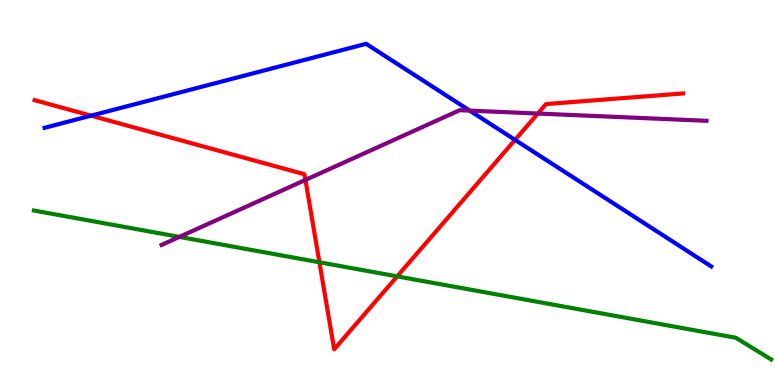[{'lines': ['blue', 'red'], 'intersections': [{'x': 1.17, 'y': 7.0}, {'x': 6.65, 'y': 6.37}]}, {'lines': ['green', 'red'], 'intersections': [{'x': 4.12, 'y': 3.19}, {'x': 5.12, 'y': 2.82}]}, {'lines': ['purple', 'red'], 'intersections': [{'x': 3.94, 'y': 5.33}, {'x': 6.94, 'y': 7.05}]}, {'lines': ['blue', 'green'], 'intersections': []}, {'lines': ['blue', 'purple'], 'intersections': [{'x': 6.06, 'y': 7.13}]}, {'lines': ['green', 'purple'], 'intersections': [{'x': 2.31, 'y': 3.85}]}]